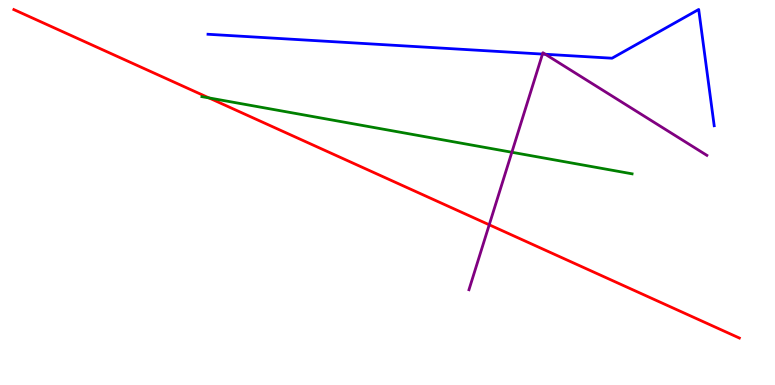[{'lines': ['blue', 'red'], 'intersections': []}, {'lines': ['green', 'red'], 'intersections': [{'x': 2.7, 'y': 7.46}]}, {'lines': ['purple', 'red'], 'intersections': [{'x': 6.31, 'y': 4.16}]}, {'lines': ['blue', 'green'], 'intersections': []}, {'lines': ['blue', 'purple'], 'intersections': [{'x': 7.0, 'y': 8.6}, {'x': 7.04, 'y': 8.59}]}, {'lines': ['green', 'purple'], 'intersections': [{'x': 6.6, 'y': 6.05}]}]